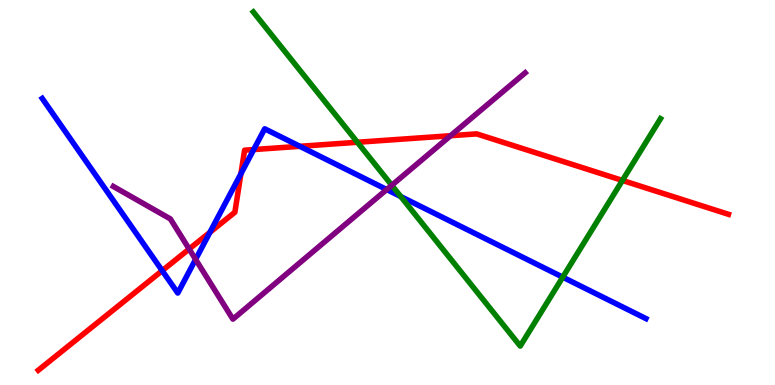[{'lines': ['blue', 'red'], 'intersections': [{'x': 2.09, 'y': 2.97}, {'x': 2.71, 'y': 3.97}, {'x': 3.11, 'y': 5.49}, {'x': 3.27, 'y': 6.12}, {'x': 3.87, 'y': 6.2}]}, {'lines': ['green', 'red'], 'intersections': [{'x': 4.61, 'y': 6.3}, {'x': 8.03, 'y': 5.31}]}, {'lines': ['purple', 'red'], 'intersections': [{'x': 2.44, 'y': 3.53}, {'x': 5.81, 'y': 6.47}]}, {'lines': ['blue', 'green'], 'intersections': [{'x': 5.17, 'y': 4.9}, {'x': 7.26, 'y': 2.8}]}, {'lines': ['blue', 'purple'], 'intersections': [{'x': 2.52, 'y': 3.26}, {'x': 4.99, 'y': 5.08}]}, {'lines': ['green', 'purple'], 'intersections': [{'x': 5.06, 'y': 5.19}]}]